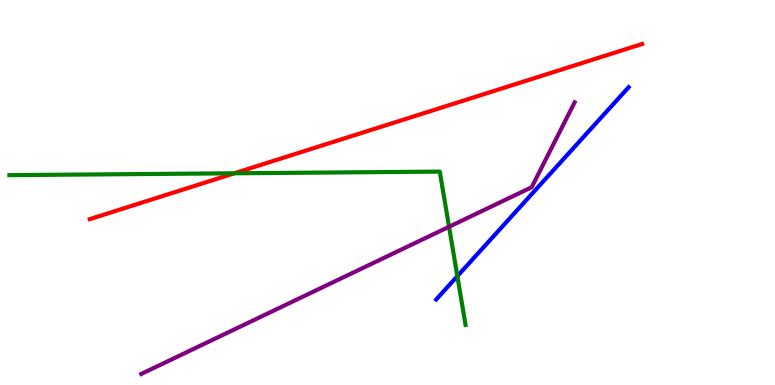[{'lines': ['blue', 'red'], 'intersections': []}, {'lines': ['green', 'red'], 'intersections': [{'x': 3.02, 'y': 5.5}]}, {'lines': ['purple', 'red'], 'intersections': []}, {'lines': ['blue', 'green'], 'intersections': [{'x': 5.9, 'y': 2.83}]}, {'lines': ['blue', 'purple'], 'intersections': []}, {'lines': ['green', 'purple'], 'intersections': [{'x': 5.79, 'y': 4.11}]}]